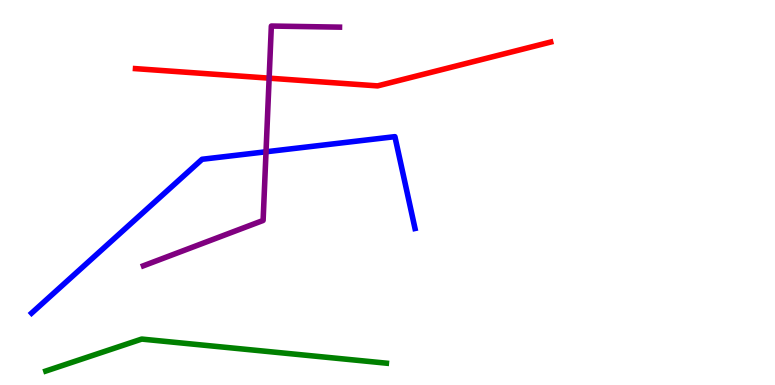[{'lines': ['blue', 'red'], 'intersections': []}, {'lines': ['green', 'red'], 'intersections': []}, {'lines': ['purple', 'red'], 'intersections': [{'x': 3.47, 'y': 7.97}]}, {'lines': ['blue', 'green'], 'intersections': []}, {'lines': ['blue', 'purple'], 'intersections': [{'x': 3.43, 'y': 6.06}]}, {'lines': ['green', 'purple'], 'intersections': []}]